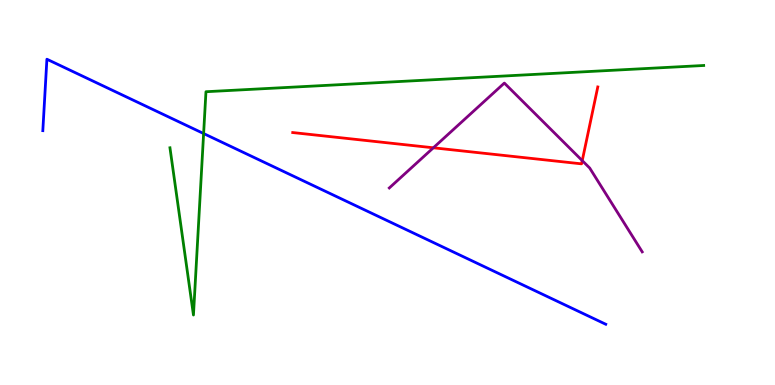[{'lines': ['blue', 'red'], 'intersections': []}, {'lines': ['green', 'red'], 'intersections': []}, {'lines': ['purple', 'red'], 'intersections': [{'x': 5.59, 'y': 6.16}, {'x': 7.51, 'y': 5.83}]}, {'lines': ['blue', 'green'], 'intersections': [{'x': 2.63, 'y': 6.53}]}, {'lines': ['blue', 'purple'], 'intersections': []}, {'lines': ['green', 'purple'], 'intersections': []}]